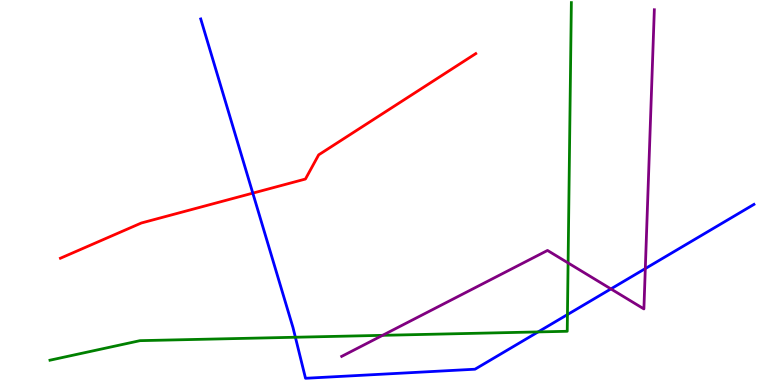[{'lines': ['blue', 'red'], 'intersections': [{'x': 3.26, 'y': 4.98}]}, {'lines': ['green', 'red'], 'intersections': []}, {'lines': ['purple', 'red'], 'intersections': []}, {'lines': ['blue', 'green'], 'intersections': [{'x': 3.81, 'y': 1.24}, {'x': 6.94, 'y': 1.38}, {'x': 7.32, 'y': 1.83}]}, {'lines': ['blue', 'purple'], 'intersections': [{'x': 7.88, 'y': 2.5}, {'x': 8.33, 'y': 3.02}]}, {'lines': ['green', 'purple'], 'intersections': [{'x': 4.94, 'y': 1.29}, {'x': 7.33, 'y': 3.17}]}]